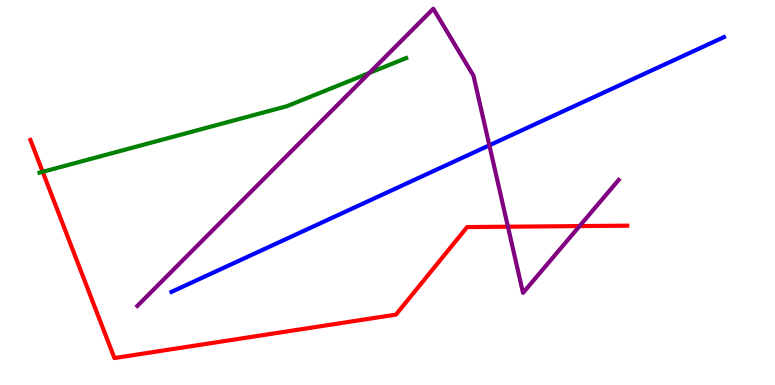[{'lines': ['blue', 'red'], 'intersections': []}, {'lines': ['green', 'red'], 'intersections': [{'x': 0.551, 'y': 5.54}]}, {'lines': ['purple', 'red'], 'intersections': [{'x': 6.55, 'y': 4.11}, {'x': 7.48, 'y': 4.13}]}, {'lines': ['blue', 'green'], 'intersections': []}, {'lines': ['blue', 'purple'], 'intersections': [{'x': 6.31, 'y': 6.23}]}, {'lines': ['green', 'purple'], 'intersections': [{'x': 4.77, 'y': 8.11}]}]